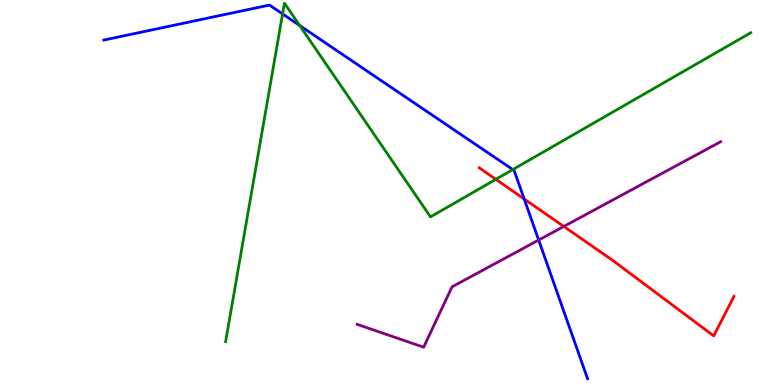[{'lines': ['blue', 'red'], 'intersections': [{'x': 6.76, 'y': 4.83}]}, {'lines': ['green', 'red'], 'intersections': [{'x': 6.4, 'y': 5.34}]}, {'lines': ['purple', 'red'], 'intersections': [{'x': 7.27, 'y': 4.12}]}, {'lines': ['blue', 'green'], 'intersections': [{'x': 3.65, 'y': 9.64}, {'x': 3.87, 'y': 9.34}, {'x': 6.62, 'y': 5.6}]}, {'lines': ['blue', 'purple'], 'intersections': [{'x': 6.95, 'y': 3.77}]}, {'lines': ['green', 'purple'], 'intersections': []}]